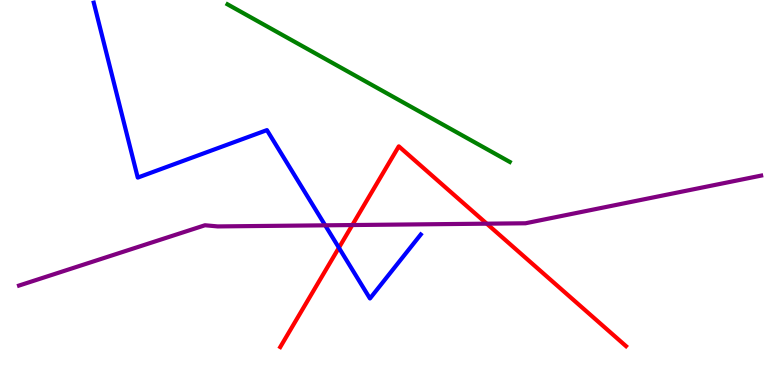[{'lines': ['blue', 'red'], 'intersections': [{'x': 4.37, 'y': 3.57}]}, {'lines': ['green', 'red'], 'intersections': []}, {'lines': ['purple', 'red'], 'intersections': [{'x': 4.55, 'y': 4.15}, {'x': 6.28, 'y': 4.19}]}, {'lines': ['blue', 'green'], 'intersections': []}, {'lines': ['blue', 'purple'], 'intersections': [{'x': 4.2, 'y': 4.15}]}, {'lines': ['green', 'purple'], 'intersections': []}]